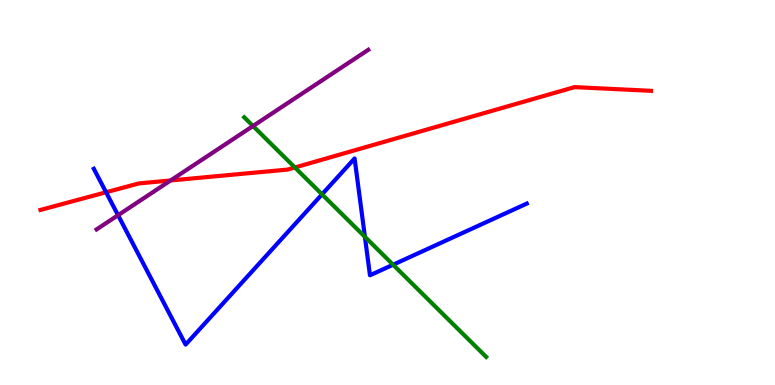[{'lines': ['blue', 'red'], 'intersections': [{'x': 1.37, 'y': 5.01}]}, {'lines': ['green', 'red'], 'intersections': [{'x': 3.81, 'y': 5.65}]}, {'lines': ['purple', 'red'], 'intersections': [{'x': 2.2, 'y': 5.31}]}, {'lines': ['blue', 'green'], 'intersections': [{'x': 4.16, 'y': 4.95}, {'x': 4.71, 'y': 3.85}, {'x': 5.07, 'y': 3.12}]}, {'lines': ['blue', 'purple'], 'intersections': [{'x': 1.52, 'y': 4.41}]}, {'lines': ['green', 'purple'], 'intersections': [{'x': 3.26, 'y': 6.73}]}]